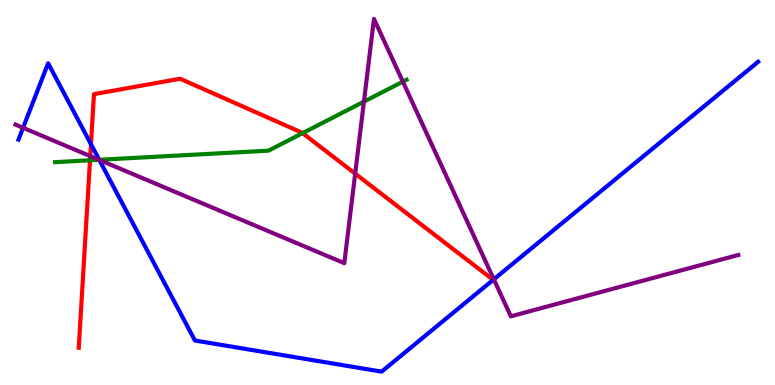[{'lines': ['blue', 'red'], 'intersections': [{'x': 1.17, 'y': 6.25}]}, {'lines': ['green', 'red'], 'intersections': [{'x': 1.16, 'y': 5.84}, {'x': 3.9, 'y': 6.54}]}, {'lines': ['purple', 'red'], 'intersections': [{'x': 1.16, 'y': 5.95}, {'x': 4.58, 'y': 5.49}]}, {'lines': ['blue', 'green'], 'intersections': [{'x': 1.28, 'y': 5.85}]}, {'lines': ['blue', 'purple'], 'intersections': [{'x': 0.298, 'y': 6.68}, {'x': 1.28, 'y': 5.85}, {'x': 6.37, 'y': 2.74}]}, {'lines': ['green', 'purple'], 'intersections': [{'x': 1.28, 'y': 5.85}, {'x': 4.7, 'y': 7.36}, {'x': 5.2, 'y': 7.88}]}]